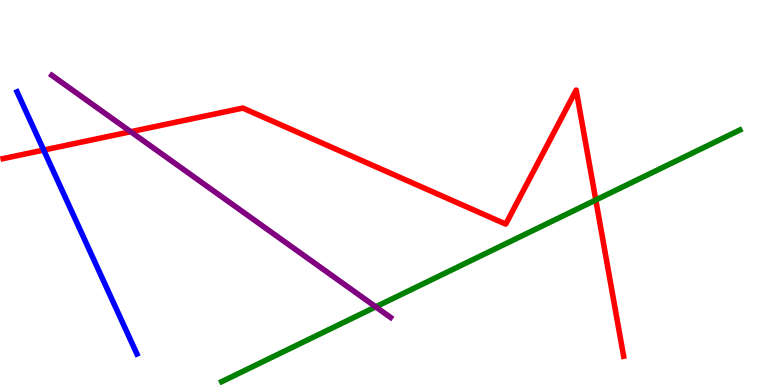[{'lines': ['blue', 'red'], 'intersections': [{'x': 0.564, 'y': 6.1}]}, {'lines': ['green', 'red'], 'intersections': [{'x': 7.69, 'y': 4.81}]}, {'lines': ['purple', 'red'], 'intersections': [{'x': 1.69, 'y': 6.58}]}, {'lines': ['blue', 'green'], 'intersections': []}, {'lines': ['blue', 'purple'], 'intersections': []}, {'lines': ['green', 'purple'], 'intersections': [{'x': 4.85, 'y': 2.03}]}]